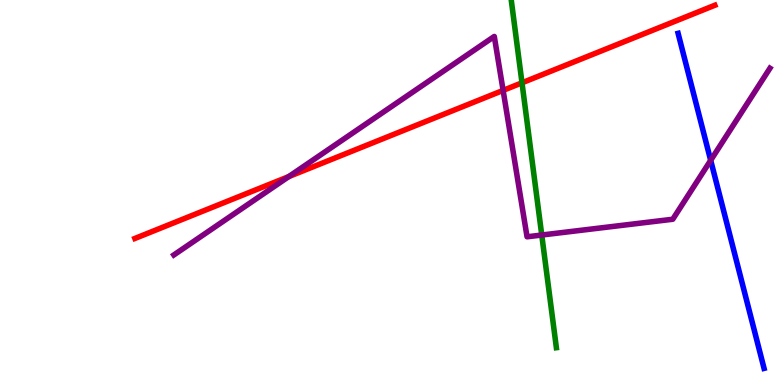[{'lines': ['blue', 'red'], 'intersections': []}, {'lines': ['green', 'red'], 'intersections': [{'x': 6.74, 'y': 7.85}]}, {'lines': ['purple', 'red'], 'intersections': [{'x': 3.73, 'y': 5.41}, {'x': 6.49, 'y': 7.65}]}, {'lines': ['blue', 'green'], 'intersections': []}, {'lines': ['blue', 'purple'], 'intersections': [{'x': 9.17, 'y': 5.84}]}, {'lines': ['green', 'purple'], 'intersections': [{'x': 6.99, 'y': 3.9}]}]